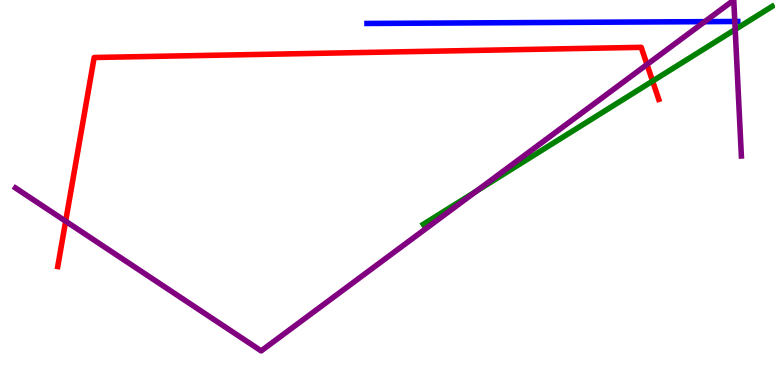[{'lines': ['blue', 'red'], 'intersections': []}, {'lines': ['green', 'red'], 'intersections': [{'x': 8.42, 'y': 7.89}]}, {'lines': ['purple', 'red'], 'intersections': [{'x': 0.847, 'y': 4.25}, {'x': 8.35, 'y': 8.32}]}, {'lines': ['blue', 'green'], 'intersections': []}, {'lines': ['blue', 'purple'], 'intersections': [{'x': 9.09, 'y': 9.44}, {'x': 9.48, 'y': 9.44}]}, {'lines': ['green', 'purple'], 'intersections': [{'x': 6.15, 'y': 5.03}, {'x': 9.49, 'y': 9.23}]}]